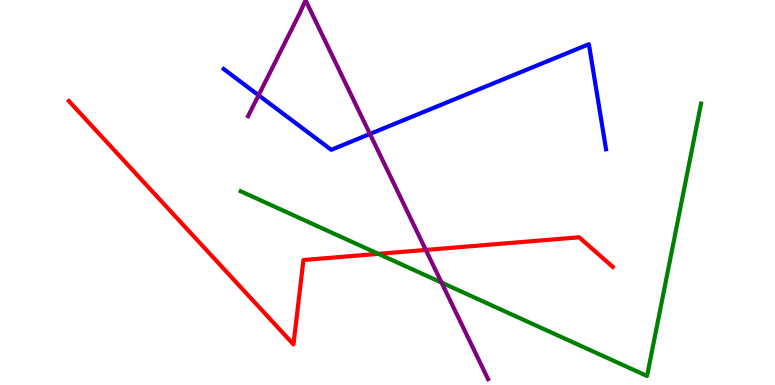[{'lines': ['blue', 'red'], 'intersections': []}, {'lines': ['green', 'red'], 'intersections': [{'x': 4.88, 'y': 3.41}]}, {'lines': ['purple', 'red'], 'intersections': [{'x': 5.49, 'y': 3.51}]}, {'lines': ['blue', 'green'], 'intersections': []}, {'lines': ['blue', 'purple'], 'intersections': [{'x': 3.34, 'y': 7.53}, {'x': 4.77, 'y': 6.52}]}, {'lines': ['green', 'purple'], 'intersections': [{'x': 5.7, 'y': 2.66}]}]